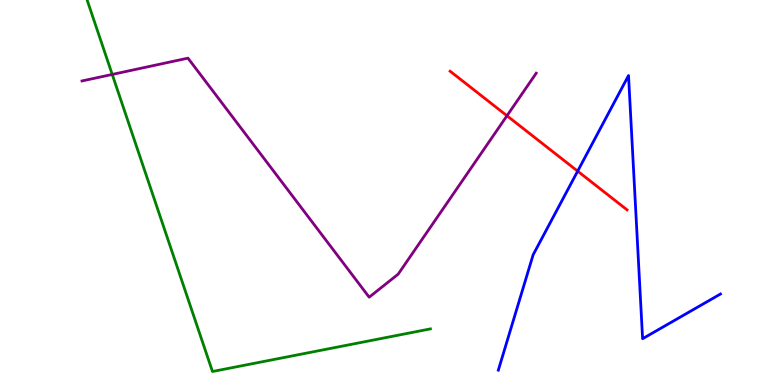[{'lines': ['blue', 'red'], 'intersections': [{'x': 7.45, 'y': 5.55}]}, {'lines': ['green', 'red'], 'intersections': []}, {'lines': ['purple', 'red'], 'intersections': [{'x': 6.54, 'y': 6.99}]}, {'lines': ['blue', 'green'], 'intersections': []}, {'lines': ['blue', 'purple'], 'intersections': []}, {'lines': ['green', 'purple'], 'intersections': [{'x': 1.45, 'y': 8.07}]}]